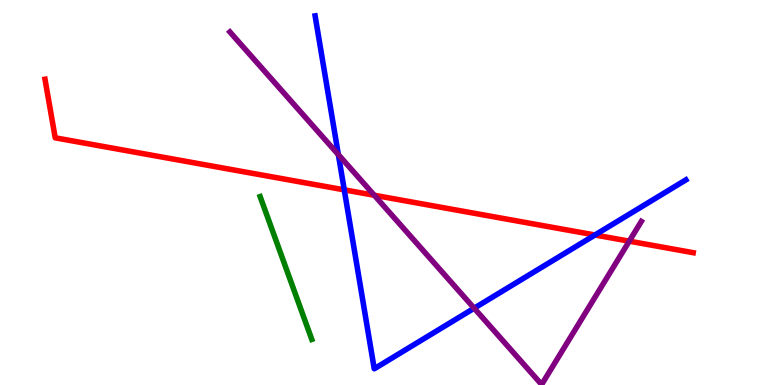[{'lines': ['blue', 'red'], 'intersections': [{'x': 4.44, 'y': 5.07}, {'x': 7.68, 'y': 3.9}]}, {'lines': ['green', 'red'], 'intersections': []}, {'lines': ['purple', 'red'], 'intersections': [{'x': 4.83, 'y': 4.93}, {'x': 8.12, 'y': 3.74}]}, {'lines': ['blue', 'green'], 'intersections': []}, {'lines': ['blue', 'purple'], 'intersections': [{'x': 4.37, 'y': 5.98}, {'x': 6.12, 'y': 1.99}]}, {'lines': ['green', 'purple'], 'intersections': []}]